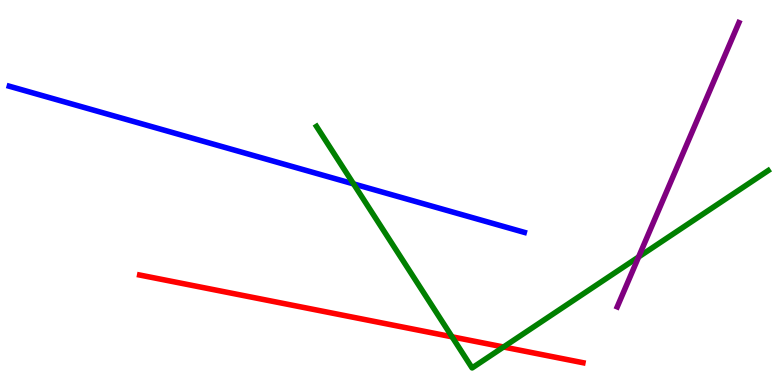[{'lines': ['blue', 'red'], 'intersections': []}, {'lines': ['green', 'red'], 'intersections': [{'x': 5.83, 'y': 1.25}, {'x': 6.5, 'y': 0.987}]}, {'lines': ['purple', 'red'], 'intersections': []}, {'lines': ['blue', 'green'], 'intersections': [{'x': 4.56, 'y': 5.22}]}, {'lines': ['blue', 'purple'], 'intersections': []}, {'lines': ['green', 'purple'], 'intersections': [{'x': 8.24, 'y': 3.33}]}]